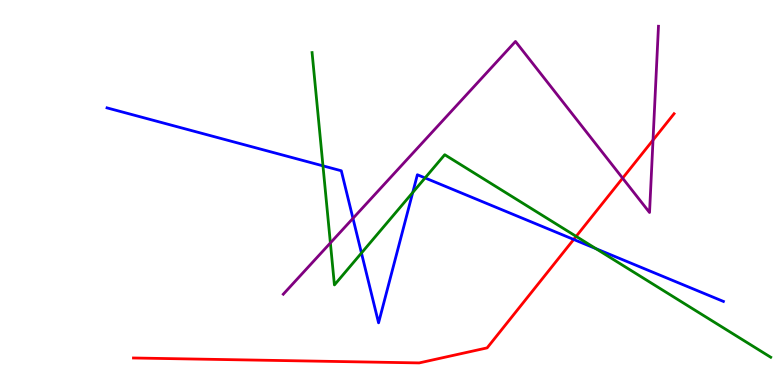[{'lines': ['blue', 'red'], 'intersections': [{'x': 7.4, 'y': 3.78}]}, {'lines': ['green', 'red'], 'intersections': [{'x': 7.43, 'y': 3.86}]}, {'lines': ['purple', 'red'], 'intersections': [{'x': 8.03, 'y': 5.37}, {'x': 8.43, 'y': 6.36}]}, {'lines': ['blue', 'green'], 'intersections': [{'x': 4.17, 'y': 5.69}, {'x': 4.66, 'y': 3.43}, {'x': 5.33, 'y': 5.0}, {'x': 5.48, 'y': 5.38}, {'x': 7.69, 'y': 3.54}]}, {'lines': ['blue', 'purple'], 'intersections': [{'x': 4.55, 'y': 4.33}]}, {'lines': ['green', 'purple'], 'intersections': [{'x': 4.26, 'y': 3.69}]}]